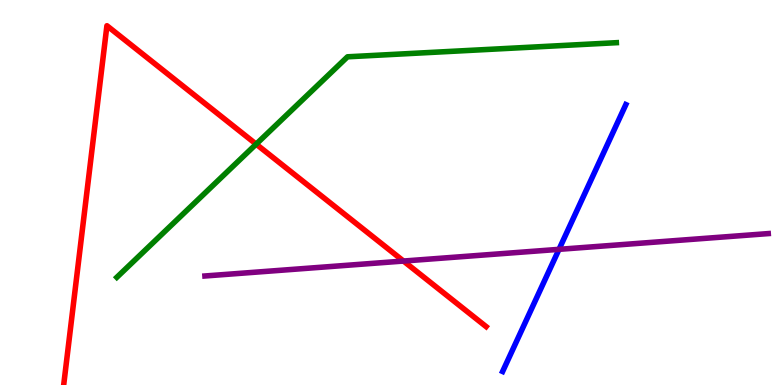[{'lines': ['blue', 'red'], 'intersections': []}, {'lines': ['green', 'red'], 'intersections': [{'x': 3.31, 'y': 6.26}]}, {'lines': ['purple', 'red'], 'intersections': [{'x': 5.21, 'y': 3.22}]}, {'lines': ['blue', 'green'], 'intersections': []}, {'lines': ['blue', 'purple'], 'intersections': [{'x': 7.21, 'y': 3.52}]}, {'lines': ['green', 'purple'], 'intersections': []}]